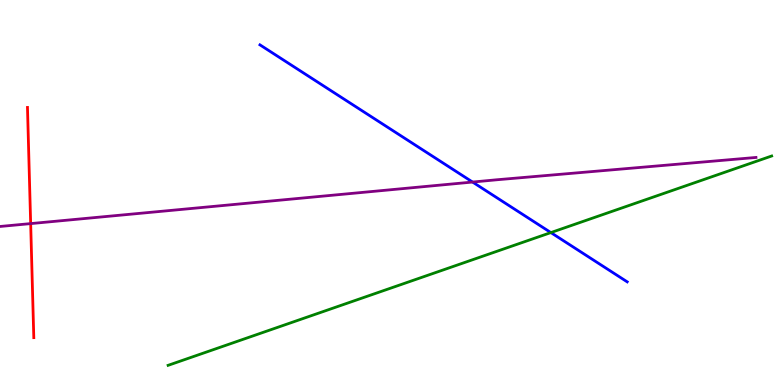[{'lines': ['blue', 'red'], 'intersections': []}, {'lines': ['green', 'red'], 'intersections': []}, {'lines': ['purple', 'red'], 'intersections': [{'x': 0.396, 'y': 4.19}]}, {'lines': ['blue', 'green'], 'intersections': [{'x': 7.11, 'y': 3.96}]}, {'lines': ['blue', 'purple'], 'intersections': [{'x': 6.1, 'y': 5.27}]}, {'lines': ['green', 'purple'], 'intersections': []}]